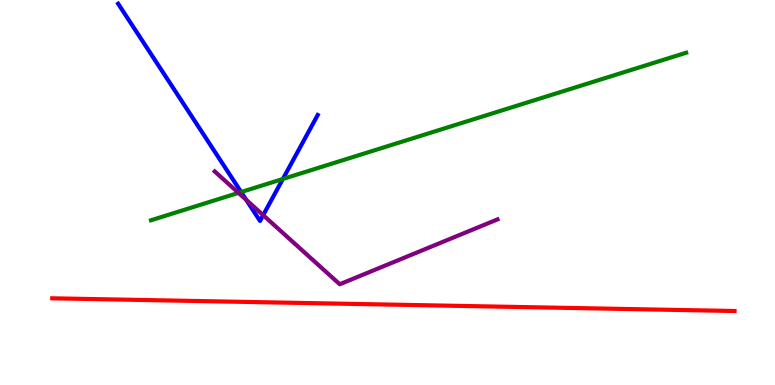[{'lines': ['blue', 'red'], 'intersections': []}, {'lines': ['green', 'red'], 'intersections': []}, {'lines': ['purple', 'red'], 'intersections': []}, {'lines': ['blue', 'green'], 'intersections': [{'x': 3.11, 'y': 5.01}, {'x': 3.65, 'y': 5.35}]}, {'lines': ['blue', 'purple'], 'intersections': [{'x': 3.18, 'y': 4.81}, {'x': 3.4, 'y': 4.41}]}, {'lines': ['green', 'purple'], 'intersections': [{'x': 3.08, 'y': 4.99}]}]